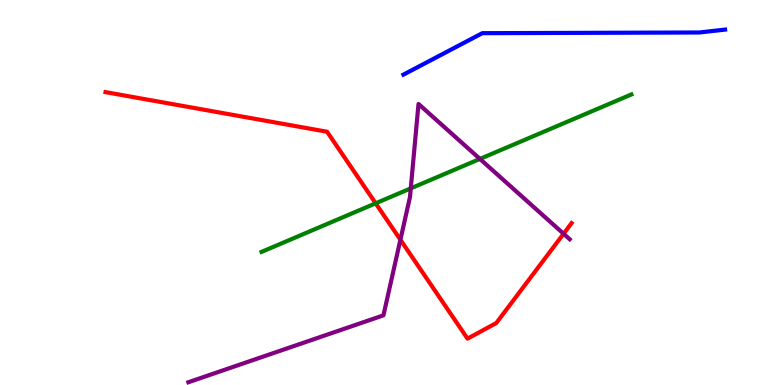[{'lines': ['blue', 'red'], 'intersections': []}, {'lines': ['green', 'red'], 'intersections': [{'x': 4.85, 'y': 4.72}]}, {'lines': ['purple', 'red'], 'intersections': [{'x': 5.17, 'y': 3.77}, {'x': 7.27, 'y': 3.93}]}, {'lines': ['blue', 'green'], 'intersections': []}, {'lines': ['blue', 'purple'], 'intersections': []}, {'lines': ['green', 'purple'], 'intersections': [{'x': 5.3, 'y': 5.11}, {'x': 6.19, 'y': 5.87}]}]